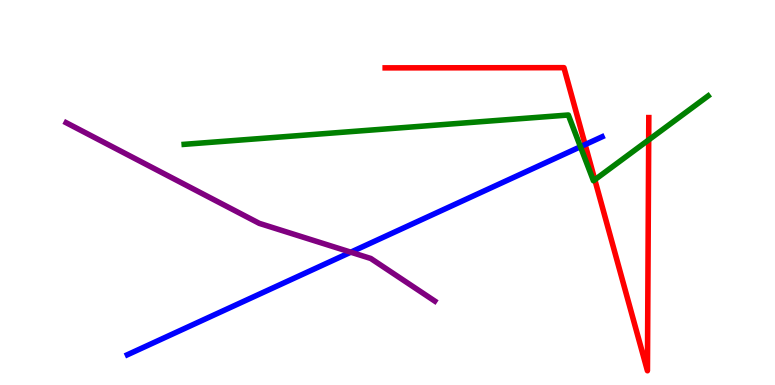[{'lines': ['blue', 'red'], 'intersections': [{'x': 7.55, 'y': 6.24}]}, {'lines': ['green', 'red'], 'intersections': [{'x': 7.68, 'y': 5.33}, {'x': 8.37, 'y': 6.37}]}, {'lines': ['purple', 'red'], 'intersections': []}, {'lines': ['blue', 'green'], 'intersections': [{'x': 7.49, 'y': 6.19}]}, {'lines': ['blue', 'purple'], 'intersections': [{'x': 4.53, 'y': 3.45}]}, {'lines': ['green', 'purple'], 'intersections': []}]